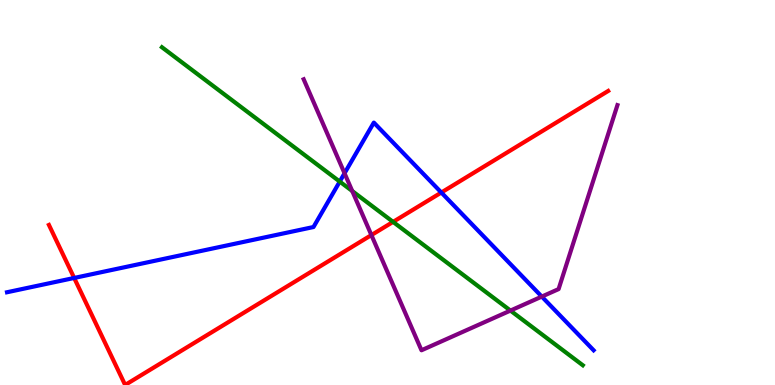[{'lines': ['blue', 'red'], 'intersections': [{'x': 0.957, 'y': 2.78}, {'x': 5.69, 'y': 5.0}]}, {'lines': ['green', 'red'], 'intersections': [{'x': 5.07, 'y': 4.24}]}, {'lines': ['purple', 'red'], 'intersections': [{'x': 4.79, 'y': 3.89}]}, {'lines': ['blue', 'green'], 'intersections': [{'x': 4.38, 'y': 5.28}]}, {'lines': ['blue', 'purple'], 'intersections': [{'x': 4.45, 'y': 5.5}, {'x': 6.99, 'y': 2.3}]}, {'lines': ['green', 'purple'], 'intersections': [{'x': 4.55, 'y': 5.04}, {'x': 6.59, 'y': 1.93}]}]